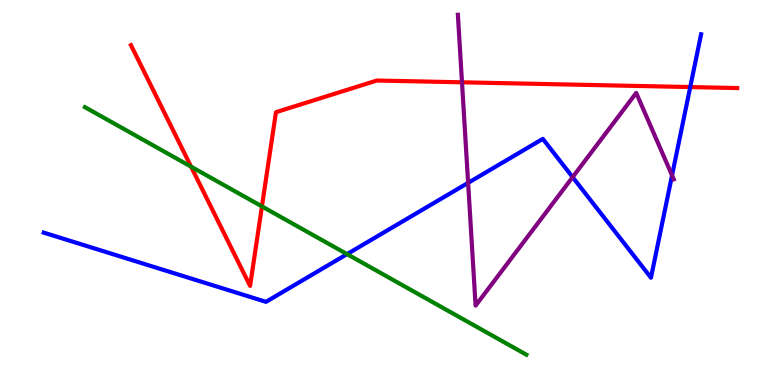[{'lines': ['blue', 'red'], 'intersections': [{'x': 8.91, 'y': 7.74}]}, {'lines': ['green', 'red'], 'intersections': [{'x': 2.47, 'y': 5.67}, {'x': 3.38, 'y': 4.64}]}, {'lines': ['purple', 'red'], 'intersections': [{'x': 5.96, 'y': 7.86}]}, {'lines': ['blue', 'green'], 'intersections': [{'x': 4.48, 'y': 3.4}]}, {'lines': ['blue', 'purple'], 'intersections': [{'x': 6.04, 'y': 5.25}, {'x': 7.39, 'y': 5.4}, {'x': 8.67, 'y': 5.45}]}, {'lines': ['green', 'purple'], 'intersections': []}]